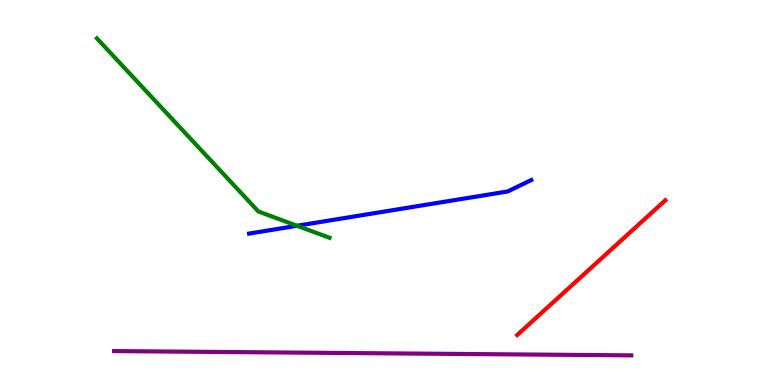[{'lines': ['blue', 'red'], 'intersections': []}, {'lines': ['green', 'red'], 'intersections': []}, {'lines': ['purple', 'red'], 'intersections': []}, {'lines': ['blue', 'green'], 'intersections': [{'x': 3.83, 'y': 4.14}]}, {'lines': ['blue', 'purple'], 'intersections': []}, {'lines': ['green', 'purple'], 'intersections': []}]